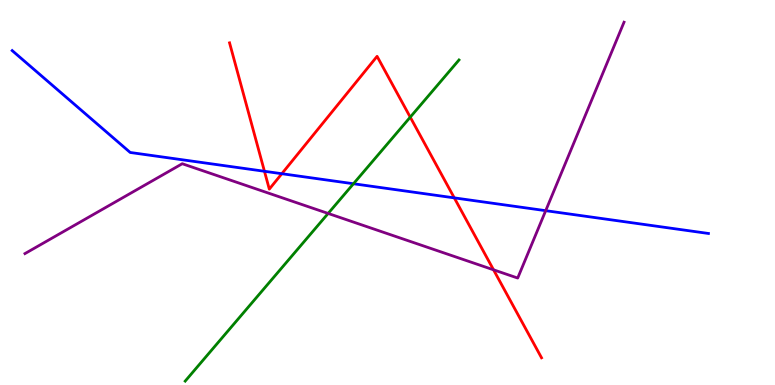[{'lines': ['blue', 'red'], 'intersections': [{'x': 3.41, 'y': 5.55}, {'x': 3.64, 'y': 5.49}, {'x': 5.86, 'y': 4.86}]}, {'lines': ['green', 'red'], 'intersections': [{'x': 5.29, 'y': 6.96}]}, {'lines': ['purple', 'red'], 'intersections': [{'x': 6.37, 'y': 2.99}]}, {'lines': ['blue', 'green'], 'intersections': [{'x': 4.56, 'y': 5.23}]}, {'lines': ['blue', 'purple'], 'intersections': [{'x': 7.04, 'y': 4.53}]}, {'lines': ['green', 'purple'], 'intersections': [{'x': 4.23, 'y': 4.46}]}]